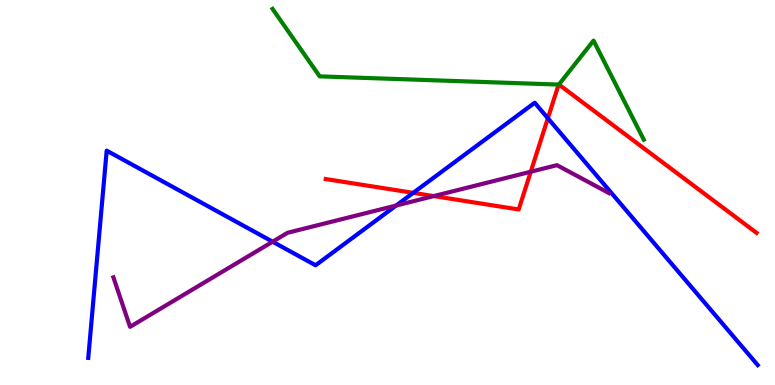[{'lines': ['blue', 'red'], 'intersections': [{'x': 5.33, 'y': 4.99}, {'x': 7.07, 'y': 6.93}]}, {'lines': ['green', 'red'], 'intersections': [{'x': 7.21, 'y': 7.8}, {'x': 7.21, 'y': 7.8}]}, {'lines': ['purple', 'red'], 'intersections': [{'x': 5.6, 'y': 4.91}, {'x': 6.85, 'y': 5.54}]}, {'lines': ['blue', 'green'], 'intersections': []}, {'lines': ['blue', 'purple'], 'intersections': [{'x': 3.52, 'y': 3.72}, {'x': 5.11, 'y': 4.66}]}, {'lines': ['green', 'purple'], 'intersections': []}]